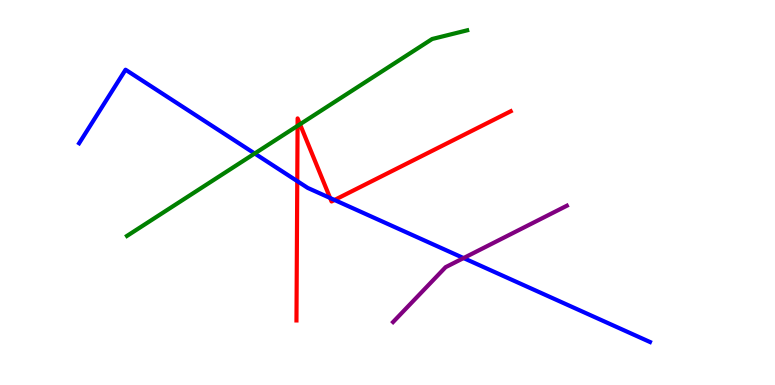[{'lines': ['blue', 'red'], 'intersections': [{'x': 3.84, 'y': 5.3}, {'x': 4.26, 'y': 4.86}, {'x': 4.32, 'y': 4.81}]}, {'lines': ['green', 'red'], 'intersections': [{'x': 3.84, 'y': 6.73}, {'x': 3.87, 'y': 6.77}]}, {'lines': ['purple', 'red'], 'intersections': []}, {'lines': ['blue', 'green'], 'intersections': [{'x': 3.29, 'y': 6.01}]}, {'lines': ['blue', 'purple'], 'intersections': [{'x': 5.98, 'y': 3.3}]}, {'lines': ['green', 'purple'], 'intersections': []}]